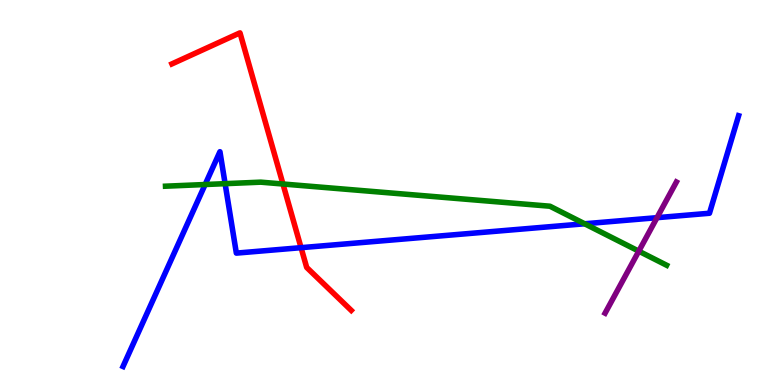[{'lines': ['blue', 'red'], 'intersections': [{'x': 3.88, 'y': 3.57}]}, {'lines': ['green', 'red'], 'intersections': [{'x': 3.65, 'y': 5.22}]}, {'lines': ['purple', 'red'], 'intersections': []}, {'lines': ['blue', 'green'], 'intersections': [{'x': 2.65, 'y': 5.21}, {'x': 2.9, 'y': 5.23}, {'x': 7.54, 'y': 4.19}]}, {'lines': ['blue', 'purple'], 'intersections': [{'x': 8.48, 'y': 4.35}]}, {'lines': ['green', 'purple'], 'intersections': [{'x': 8.24, 'y': 3.48}]}]